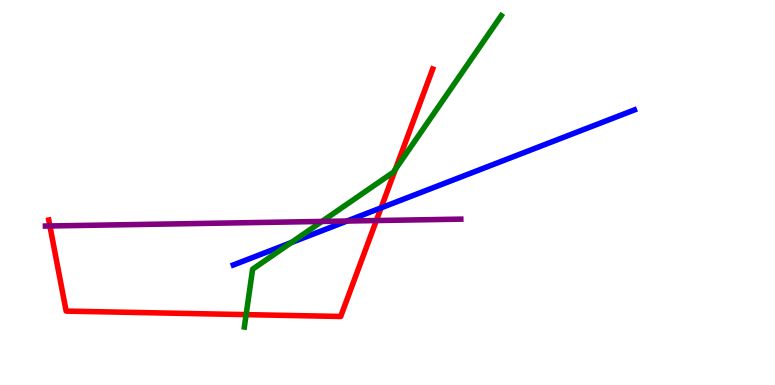[{'lines': ['blue', 'red'], 'intersections': [{'x': 4.92, 'y': 4.6}]}, {'lines': ['green', 'red'], 'intersections': [{'x': 3.18, 'y': 1.83}, {'x': 5.1, 'y': 5.61}]}, {'lines': ['purple', 'red'], 'intersections': [{'x': 0.644, 'y': 4.13}, {'x': 4.86, 'y': 4.27}]}, {'lines': ['blue', 'green'], 'intersections': [{'x': 3.76, 'y': 3.7}]}, {'lines': ['blue', 'purple'], 'intersections': [{'x': 4.48, 'y': 4.26}]}, {'lines': ['green', 'purple'], 'intersections': [{'x': 4.15, 'y': 4.25}]}]